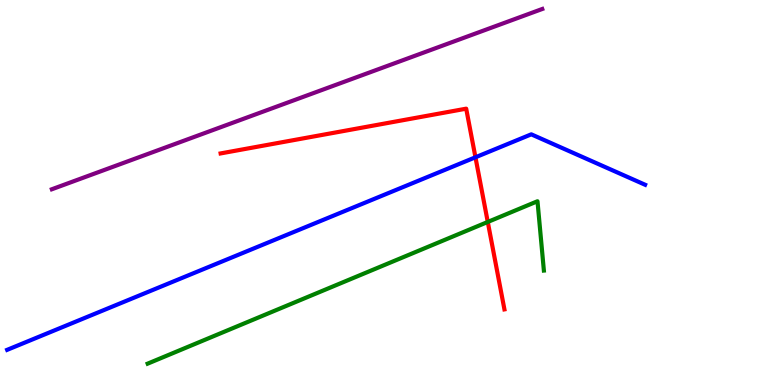[{'lines': ['blue', 'red'], 'intersections': [{'x': 6.13, 'y': 5.91}]}, {'lines': ['green', 'red'], 'intersections': [{'x': 6.29, 'y': 4.23}]}, {'lines': ['purple', 'red'], 'intersections': []}, {'lines': ['blue', 'green'], 'intersections': []}, {'lines': ['blue', 'purple'], 'intersections': []}, {'lines': ['green', 'purple'], 'intersections': []}]